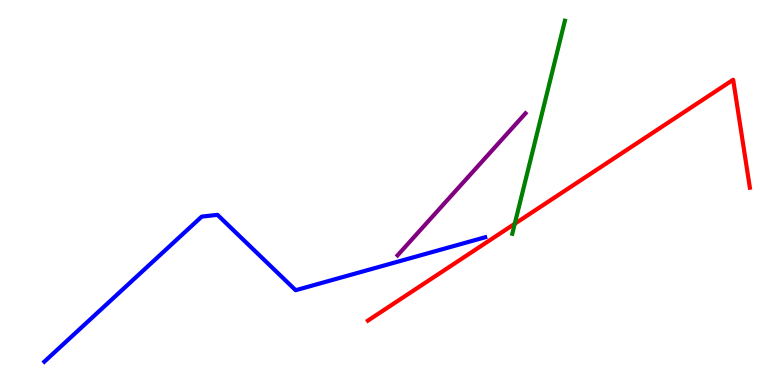[{'lines': ['blue', 'red'], 'intersections': []}, {'lines': ['green', 'red'], 'intersections': [{'x': 6.64, 'y': 4.19}]}, {'lines': ['purple', 'red'], 'intersections': []}, {'lines': ['blue', 'green'], 'intersections': []}, {'lines': ['blue', 'purple'], 'intersections': []}, {'lines': ['green', 'purple'], 'intersections': []}]